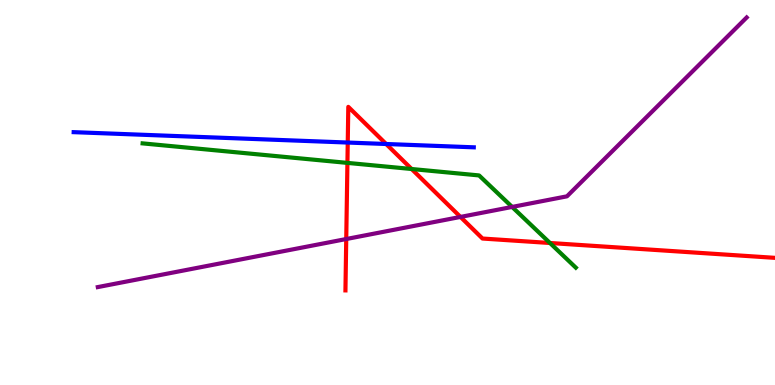[{'lines': ['blue', 'red'], 'intersections': [{'x': 4.49, 'y': 6.3}, {'x': 4.98, 'y': 6.26}]}, {'lines': ['green', 'red'], 'intersections': [{'x': 4.48, 'y': 5.77}, {'x': 5.31, 'y': 5.61}, {'x': 7.1, 'y': 3.69}]}, {'lines': ['purple', 'red'], 'intersections': [{'x': 4.47, 'y': 3.79}, {'x': 5.94, 'y': 4.37}]}, {'lines': ['blue', 'green'], 'intersections': []}, {'lines': ['blue', 'purple'], 'intersections': []}, {'lines': ['green', 'purple'], 'intersections': [{'x': 6.61, 'y': 4.63}]}]